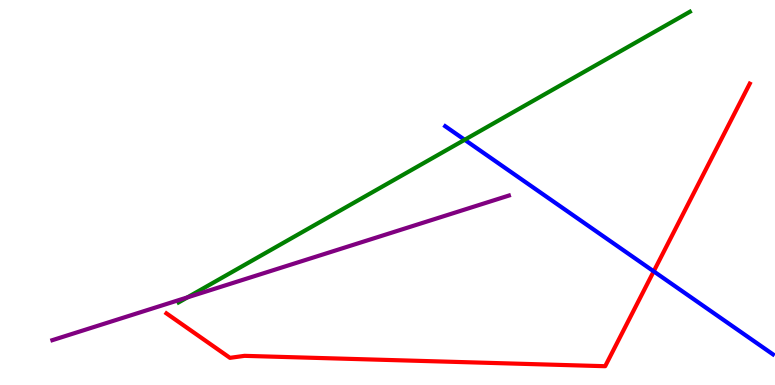[{'lines': ['blue', 'red'], 'intersections': [{'x': 8.43, 'y': 2.95}]}, {'lines': ['green', 'red'], 'intersections': []}, {'lines': ['purple', 'red'], 'intersections': []}, {'lines': ['blue', 'green'], 'intersections': [{'x': 6.0, 'y': 6.37}]}, {'lines': ['blue', 'purple'], 'intersections': []}, {'lines': ['green', 'purple'], 'intersections': [{'x': 2.42, 'y': 2.28}]}]